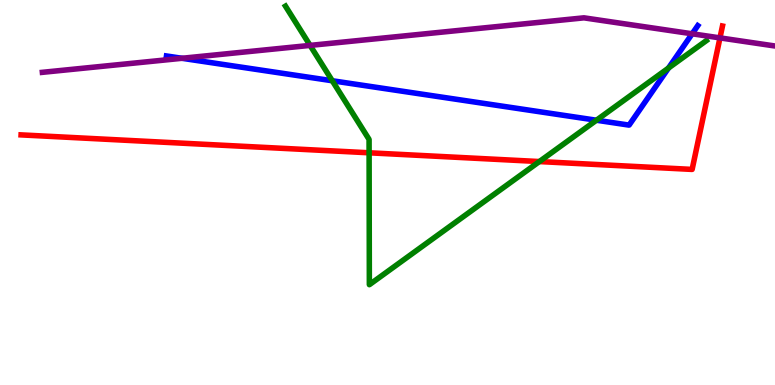[{'lines': ['blue', 'red'], 'intersections': []}, {'lines': ['green', 'red'], 'intersections': [{'x': 4.76, 'y': 6.03}, {'x': 6.96, 'y': 5.8}]}, {'lines': ['purple', 'red'], 'intersections': [{'x': 9.29, 'y': 9.02}]}, {'lines': ['blue', 'green'], 'intersections': [{'x': 4.29, 'y': 7.9}, {'x': 7.7, 'y': 6.88}, {'x': 8.63, 'y': 8.23}]}, {'lines': ['blue', 'purple'], 'intersections': [{'x': 2.35, 'y': 8.49}, {'x': 8.93, 'y': 9.12}]}, {'lines': ['green', 'purple'], 'intersections': [{'x': 4.0, 'y': 8.82}]}]